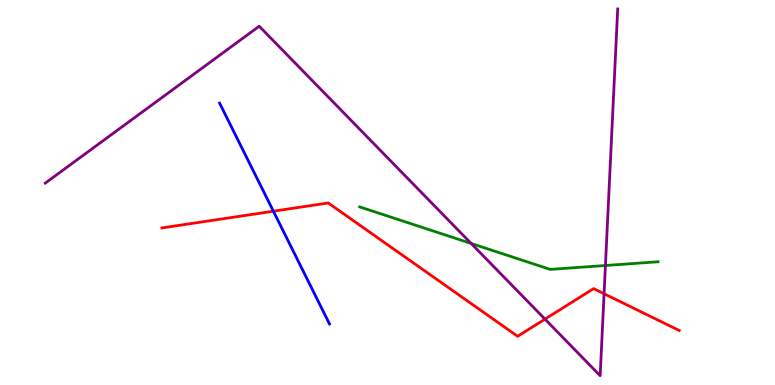[{'lines': ['blue', 'red'], 'intersections': [{'x': 3.53, 'y': 4.51}]}, {'lines': ['green', 'red'], 'intersections': []}, {'lines': ['purple', 'red'], 'intersections': [{'x': 7.03, 'y': 1.71}, {'x': 7.79, 'y': 2.37}]}, {'lines': ['blue', 'green'], 'intersections': []}, {'lines': ['blue', 'purple'], 'intersections': []}, {'lines': ['green', 'purple'], 'intersections': [{'x': 6.08, 'y': 3.68}, {'x': 7.81, 'y': 3.1}]}]